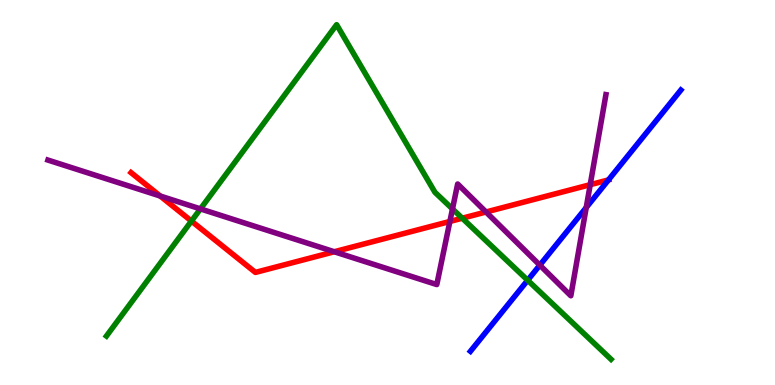[{'lines': ['blue', 'red'], 'intersections': [{'x': 7.85, 'y': 5.33}]}, {'lines': ['green', 'red'], 'intersections': [{'x': 2.47, 'y': 4.26}, {'x': 5.96, 'y': 4.33}]}, {'lines': ['purple', 'red'], 'intersections': [{'x': 2.07, 'y': 4.91}, {'x': 4.31, 'y': 3.46}, {'x': 5.8, 'y': 4.25}, {'x': 6.27, 'y': 4.49}, {'x': 7.62, 'y': 5.2}]}, {'lines': ['blue', 'green'], 'intersections': [{'x': 6.81, 'y': 2.72}]}, {'lines': ['blue', 'purple'], 'intersections': [{'x': 6.97, 'y': 3.11}, {'x': 7.56, 'y': 4.61}]}, {'lines': ['green', 'purple'], 'intersections': [{'x': 2.59, 'y': 4.57}, {'x': 5.84, 'y': 4.57}]}]